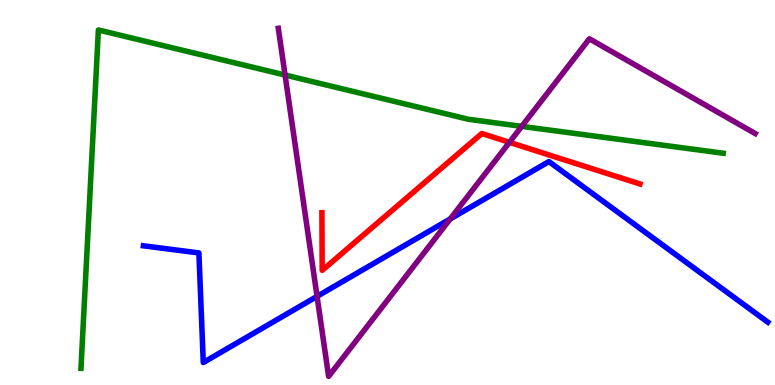[{'lines': ['blue', 'red'], 'intersections': []}, {'lines': ['green', 'red'], 'intersections': []}, {'lines': ['purple', 'red'], 'intersections': [{'x': 6.57, 'y': 6.3}]}, {'lines': ['blue', 'green'], 'intersections': []}, {'lines': ['blue', 'purple'], 'intersections': [{'x': 4.09, 'y': 2.3}, {'x': 5.81, 'y': 4.31}]}, {'lines': ['green', 'purple'], 'intersections': [{'x': 3.68, 'y': 8.05}, {'x': 6.73, 'y': 6.72}]}]